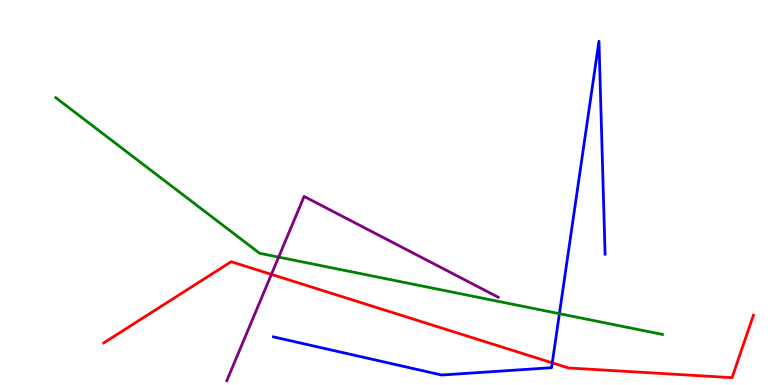[{'lines': ['blue', 'red'], 'intersections': [{'x': 7.13, 'y': 0.575}]}, {'lines': ['green', 'red'], 'intersections': []}, {'lines': ['purple', 'red'], 'intersections': [{'x': 3.5, 'y': 2.87}]}, {'lines': ['blue', 'green'], 'intersections': [{'x': 7.22, 'y': 1.85}]}, {'lines': ['blue', 'purple'], 'intersections': []}, {'lines': ['green', 'purple'], 'intersections': [{'x': 3.6, 'y': 3.32}]}]